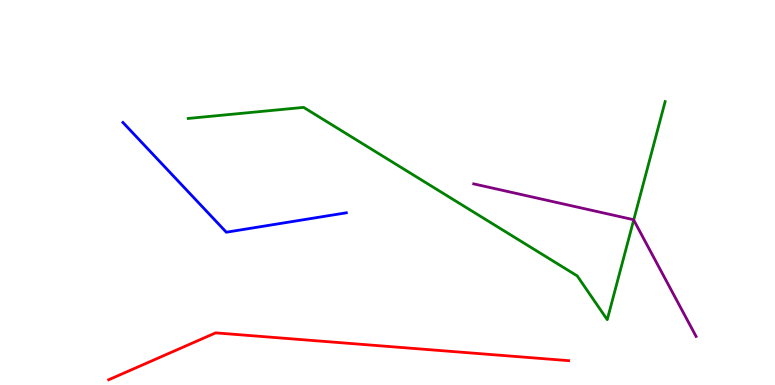[{'lines': ['blue', 'red'], 'intersections': []}, {'lines': ['green', 'red'], 'intersections': []}, {'lines': ['purple', 'red'], 'intersections': []}, {'lines': ['blue', 'green'], 'intersections': []}, {'lines': ['blue', 'purple'], 'intersections': []}, {'lines': ['green', 'purple'], 'intersections': [{'x': 8.18, 'y': 4.29}]}]